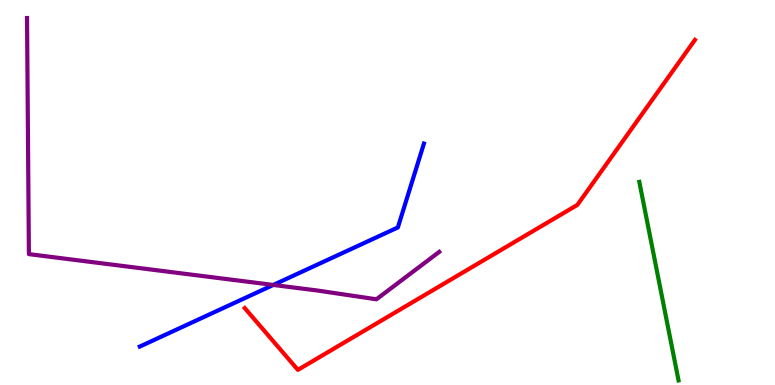[{'lines': ['blue', 'red'], 'intersections': []}, {'lines': ['green', 'red'], 'intersections': []}, {'lines': ['purple', 'red'], 'intersections': []}, {'lines': ['blue', 'green'], 'intersections': []}, {'lines': ['blue', 'purple'], 'intersections': [{'x': 3.53, 'y': 2.6}]}, {'lines': ['green', 'purple'], 'intersections': []}]